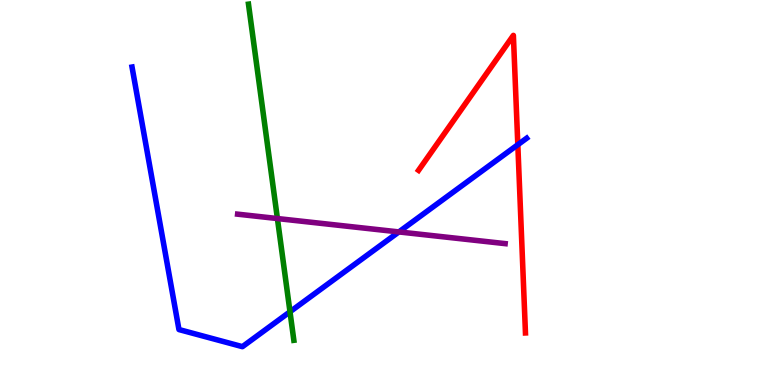[{'lines': ['blue', 'red'], 'intersections': [{'x': 6.68, 'y': 6.24}]}, {'lines': ['green', 'red'], 'intersections': []}, {'lines': ['purple', 'red'], 'intersections': []}, {'lines': ['blue', 'green'], 'intersections': [{'x': 3.74, 'y': 1.9}]}, {'lines': ['blue', 'purple'], 'intersections': [{'x': 5.15, 'y': 3.98}]}, {'lines': ['green', 'purple'], 'intersections': [{'x': 3.58, 'y': 4.32}]}]